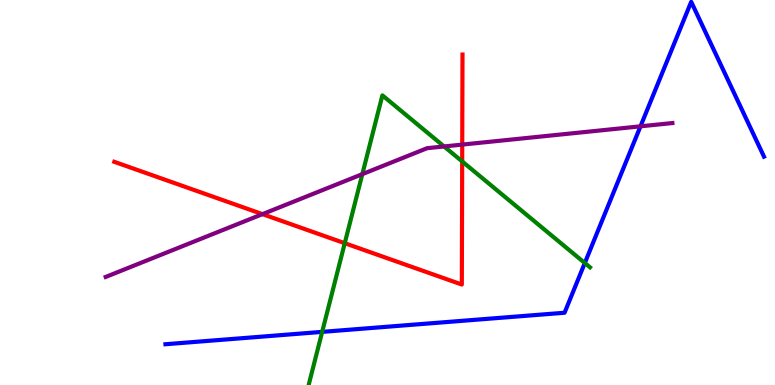[{'lines': ['blue', 'red'], 'intersections': []}, {'lines': ['green', 'red'], 'intersections': [{'x': 4.45, 'y': 3.68}, {'x': 5.96, 'y': 5.81}]}, {'lines': ['purple', 'red'], 'intersections': [{'x': 3.39, 'y': 4.44}, {'x': 5.96, 'y': 6.24}]}, {'lines': ['blue', 'green'], 'intersections': [{'x': 4.16, 'y': 1.38}, {'x': 7.55, 'y': 3.17}]}, {'lines': ['blue', 'purple'], 'intersections': [{'x': 8.26, 'y': 6.72}]}, {'lines': ['green', 'purple'], 'intersections': [{'x': 4.68, 'y': 5.48}, {'x': 5.73, 'y': 6.2}]}]